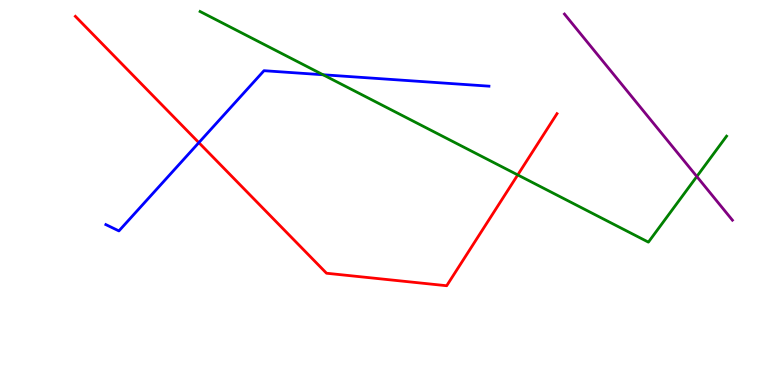[{'lines': ['blue', 'red'], 'intersections': [{'x': 2.57, 'y': 6.3}]}, {'lines': ['green', 'red'], 'intersections': [{'x': 6.68, 'y': 5.46}]}, {'lines': ['purple', 'red'], 'intersections': []}, {'lines': ['blue', 'green'], 'intersections': [{'x': 4.17, 'y': 8.06}]}, {'lines': ['blue', 'purple'], 'intersections': []}, {'lines': ['green', 'purple'], 'intersections': [{'x': 8.99, 'y': 5.42}]}]